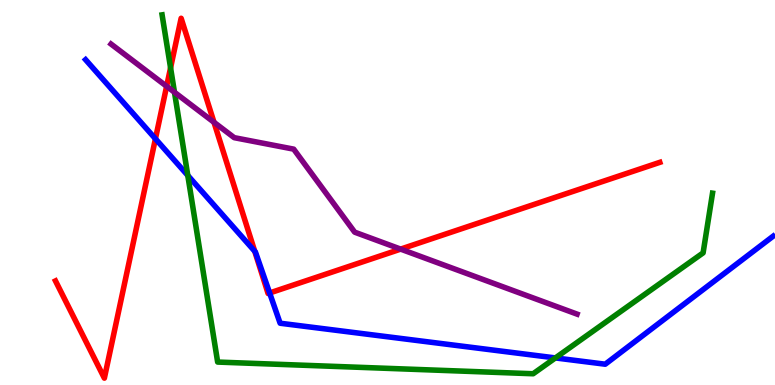[{'lines': ['blue', 'red'], 'intersections': [{'x': 2.01, 'y': 6.4}, {'x': 3.29, 'y': 3.47}, {'x': 3.48, 'y': 2.39}]}, {'lines': ['green', 'red'], 'intersections': [{'x': 2.2, 'y': 8.24}]}, {'lines': ['purple', 'red'], 'intersections': [{'x': 2.15, 'y': 7.76}, {'x': 2.76, 'y': 6.82}, {'x': 5.17, 'y': 3.53}]}, {'lines': ['blue', 'green'], 'intersections': [{'x': 2.42, 'y': 5.44}, {'x': 7.17, 'y': 0.703}]}, {'lines': ['blue', 'purple'], 'intersections': []}, {'lines': ['green', 'purple'], 'intersections': [{'x': 2.25, 'y': 7.6}]}]